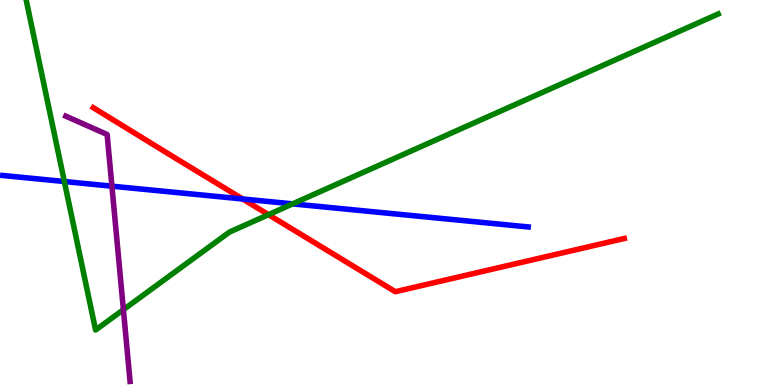[{'lines': ['blue', 'red'], 'intersections': [{'x': 3.13, 'y': 4.83}]}, {'lines': ['green', 'red'], 'intersections': [{'x': 3.46, 'y': 4.42}]}, {'lines': ['purple', 'red'], 'intersections': []}, {'lines': ['blue', 'green'], 'intersections': [{'x': 0.83, 'y': 5.29}, {'x': 3.78, 'y': 4.7}]}, {'lines': ['blue', 'purple'], 'intersections': [{'x': 1.44, 'y': 5.16}]}, {'lines': ['green', 'purple'], 'intersections': [{'x': 1.59, 'y': 1.96}]}]